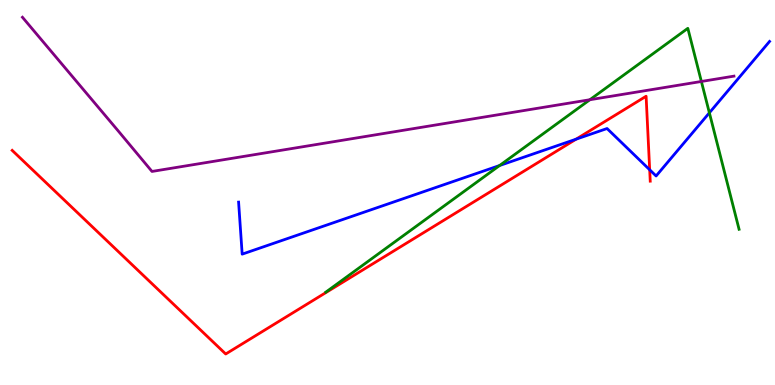[{'lines': ['blue', 'red'], 'intersections': [{'x': 7.43, 'y': 6.38}, {'x': 8.38, 'y': 5.59}]}, {'lines': ['green', 'red'], 'intersections': []}, {'lines': ['purple', 'red'], 'intersections': []}, {'lines': ['blue', 'green'], 'intersections': [{'x': 6.45, 'y': 5.7}, {'x': 9.15, 'y': 7.07}]}, {'lines': ['blue', 'purple'], 'intersections': []}, {'lines': ['green', 'purple'], 'intersections': [{'x': 7.61, 'y': 7.41}, {'x': 9.05, 'y': 7.88}]}]